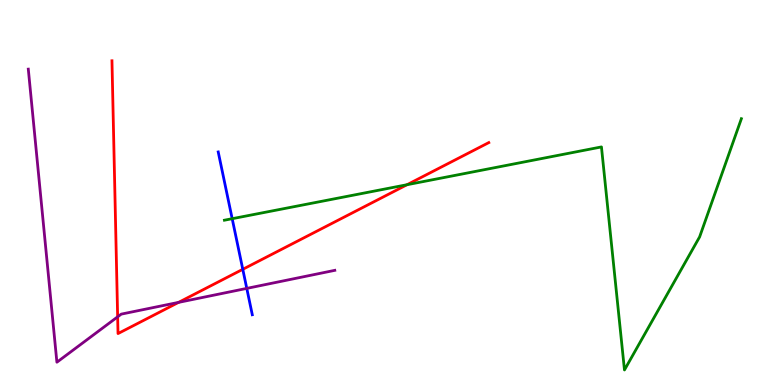[{'lines': ['blue', 'red'], 'intersections': [{'x': 3.13, 'y': 3.0}]}, {'lines': ['green', 'red'], 'intersections': [{'x': 5.25, 'y': 5.2}]}, {'lines': ['purple', 'red'], 'intersections': [{'x': 1.52, 'y': 1.77}, {'x': 2.3, 'y': 2.15}]}, {'lines': ['blue', 'green'], 'intersections': [{'x': 3.0, 'y': 4.32}]}, {'lines': ['blue', 'purple'], 'intersections': [{'x': 3.18, 'y': 2.51}]}, {'lines': ['green', 'purple'], 'intersections': []}]